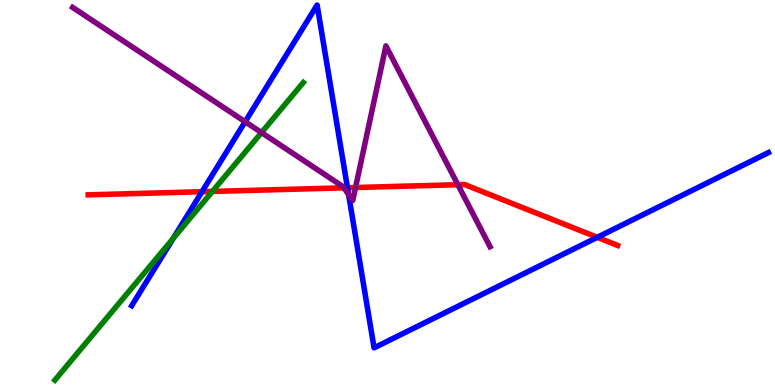[{'lines': ['blue', 'red'], 'intersections': [{'x': 2.61, 'y': 5.02}, {'x': 4.48, 'y': 5.12}, {'x': 7.71, 'y': 3.84}]}, {'lines': ['green', 'red'], 'intersections': [{'x': 2.74, 'y': 5.03}]}, {'lines': ['purple', 'red'], 'intersections': [{'x': 4.44, 'y': 5.12}, {'x': 4.59, 'y': 5.13}, {'x': 5.91, 'y': 5.2}]}, {'lines': ['blue', 'green'], 'intersections': [{'x': 2.24, 'y': 3.81}]}, {'lines': ['blue', 'purple'], 'intersections': [{'x': 3.16, 'y': 6.84}, {'x': 4.5, 'y': 4.95}]}, {'lines': ['green', 'purple'], 'intersections': [{'x': 3.37, 'y': 6.56}]}]